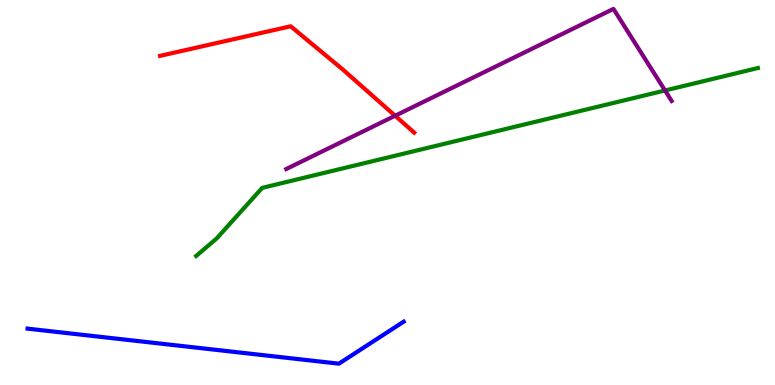[{'lines': ['blue', 'red'], 'intersections': []}, {'lines': ['green', 'red'], 'intersections': []}, {'lines': ['purple', 'red'], 'intersections': [{'x': 5.1, 'y': 6.99}]}, {'lines': ['blue', 'green'], 'intersections': []}, {'lines': ['blue', 'purple'], 'intersections': []}, {'lines': ['green', 'purple'], 'intersections': [{'x': 8.58, 'y': 7.65}]}]